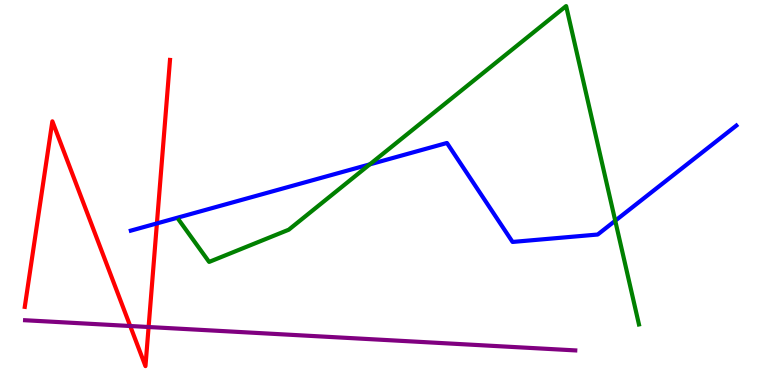[{'lines': ['blue', 'red'], 'intersections': [{'x': 2.02, 'y': 4.2}]}, {'lines': ['green', 'red'], 'intersections': []}, {'lines': ['purple', 'red'], 'intersections': [{'x': 1.68, 'y': 1.53}, {'x': 1.92, 'y': 1.51}]}, {'lines': ['blue', 'green'], 'intersections': [{'x': 4.77, 'y': 5.73}, {'x': 7.94, 'y': 4.27}]}, {'lines': ['blue', 'purple'], 'intersections': []}, {'lines': ['green', 'purple'], 'intersections': []}]